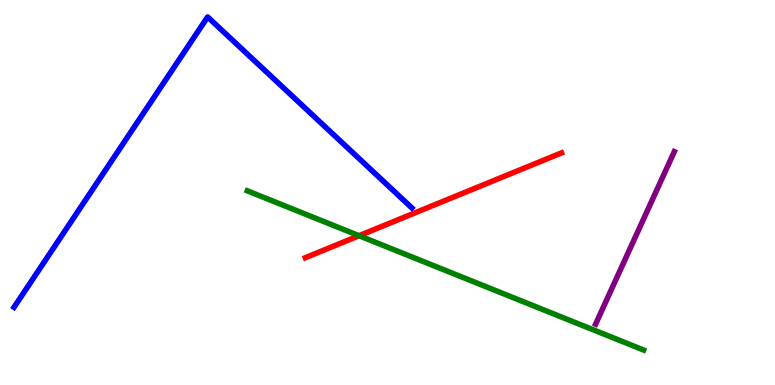[{'lines': ['blue', 'red'], 'intersections': []}, {'lines': ['green', 'red'], 'intersections': [{'x': 4.63, 'y': 3.88}]}, {'lines': ['purple', 'red'], 'intersections': []}, {'lines': ['blue', 'green'], 'intersections': []}, {'lines': ['blue', 'purple'], 'intersections': []}, {'lines': ['green', 'purple'], 'intersections': []}]